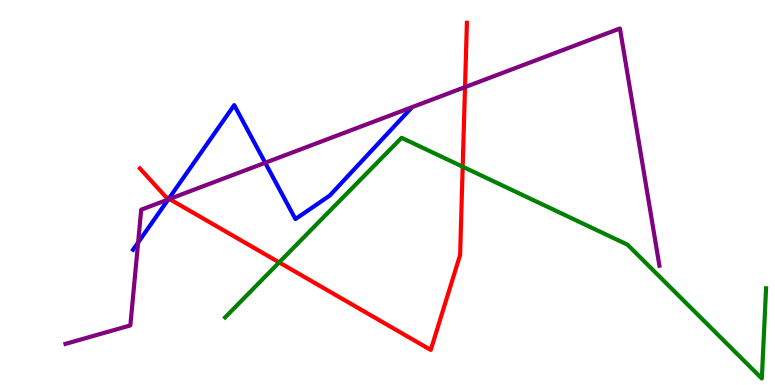[{'lines': ['blue', 'red'], 'intersections': [{'x': 2.18, 'y': 4.84}]}, {'lines': ['green', 'red'], 'intersections': [{'x': 3.6, 'y': 3.18}, {'x': 5.97, 'y': 5.67}]}, {'lines': ['purple', 'red'], 'intersections': [{'x': 2.19, 'y': 4.83}, {'x': 6.0, 'y': 7.74}]}, {'lines': ['blue', 'green'], 'intersections': []}, {'lines': ['blue', 'purple'], 'intersections': [{'x': 1.78, 'y': 3.7}, {'x': 2.17, 'y': 4.82}, {'x': 3.42, 'y': 5.77}]}, {'lines': ['green', 'purple'], 'intersections': []}]